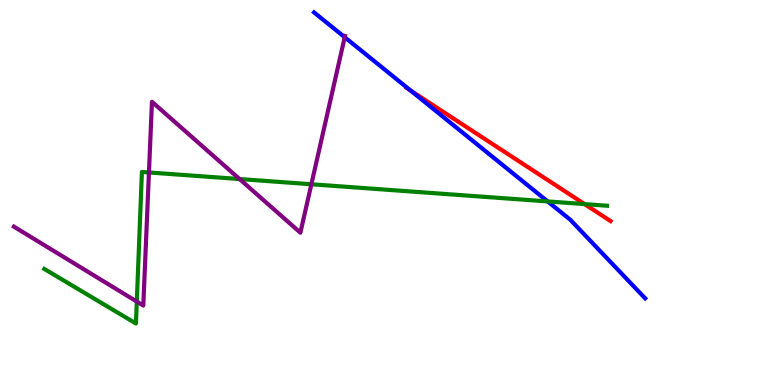[{'lines': ['blue', 'red'], 'intersections': [{'x': 5.3, 'y': 7.65}]}, {'lines': ['green', 'red'], 'intersections': [{'x': 7.54, 'y': 4.7}]}, {'lines': ['purple', 'red'], 'intersections': []}, {'lines': ['blue', 'green'], 'intersections': [{'x': 7.07, 'y': 4.77}]}, {'lines': ['blue', 'purple'], 'intersections': [{'x': 4.45, 'y': 9.03}]}, {'lines': ['green', 'purple'], 'intersections': [{'x': 1.77, 'y': 2.17}, {'x': 1.92, 'y': 5.52}, {'x': 3.09, 'y': 5.35}, {'x': 4.02, 'y': 5.21}]}]